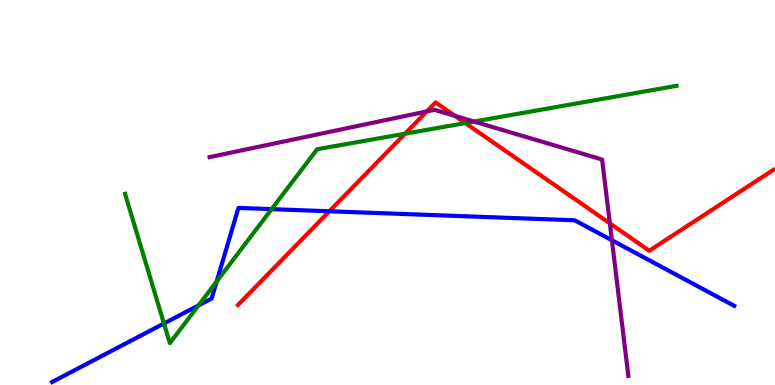[{'lines': ['blue', 'red'], 'intersections': [{'x': 4.25, 'y': 4.51}]}, {'lines': ['green', 'red'], 'intersections': [{'x': 5.23, 'y': 6.53}, {'x': 6.0, 'y': 6.8}]}, {'lines': ['purple', 'red'], 'intersections': [{'x': 5.51, 'y': 7.11}, {'x': 5.87, 'y': 6.99}, {'x': 7.87, 'y': 4.2}]}, {'lines': ['blue', 'green'], 'intersections': [{'x': 2.12, 'y': 1.6}, {'x': 2.56, 'y': 2.07}, {'x': 2.8, 'y': 2.69}, {'x': 3.5, 'y': 4.57}]}, {'lines': ['blue', 'purple'], 'intersections': [{'x': 7.9, 'y': 3.76}]}, {'lines': ['green', 'purple'], 'intersections': [{'x': 6.12, 'y': 6.84}]}]